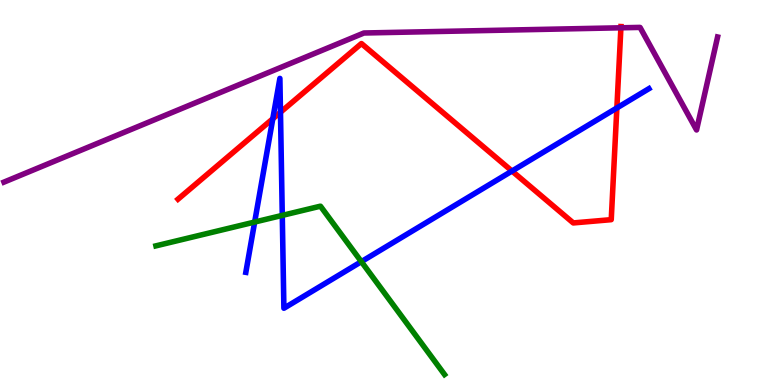[{'lines': ['blue', 'red'], 'intersections': [{'x': 3.52, 'y': 6.92}, {'x': 3.62, 'y': 7.08}, {'x': 6.61, 'y': 5.56}, {'x': 7.96, 'y': 7.2}]}, {'lines': ['green', 'red'], 'intersections': []}, {'lines': ['purple', 'red'], 'intersections': [{'x': 8.01, 'y': 9.28}]}, {'lines': ['blue', 'green'], 'intersections': [{'x': 3.29, 'y': 4.23}, {'x': 3.64, 'y': 4.41}, {'x': 4.66, 'y': 3.2}]}, {'lines': ['blue', 'purple'], 'intersections': []}, {'lines': ['green', 'purple'], 'intersections': []}]